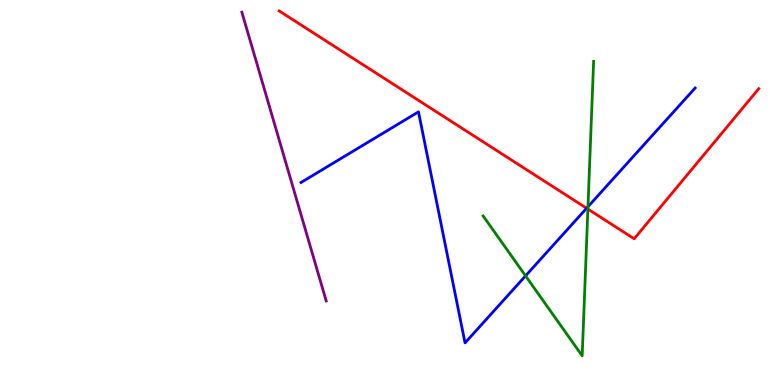[{'lines': ['blue', 'red'], 'intersections': [{'x': 7.57, 'y': 4.59}]}, {'lines': ['green', 'red'], 'intersections': [{'x': 7.59, 'y': 4.57}]}, {'lines': ['purple', 'red'], 'intersections': []}, {'lines': ['blue', 'green'], 'intersections': [{'x': 6.78, 'y': 2.83}, {'x': 7.59, 'y': 4.63}]}, {'lines': ['blue', 'purple'], 'intersections': []}, {'lines': ['green', 'purple'], 'intersections': []}]